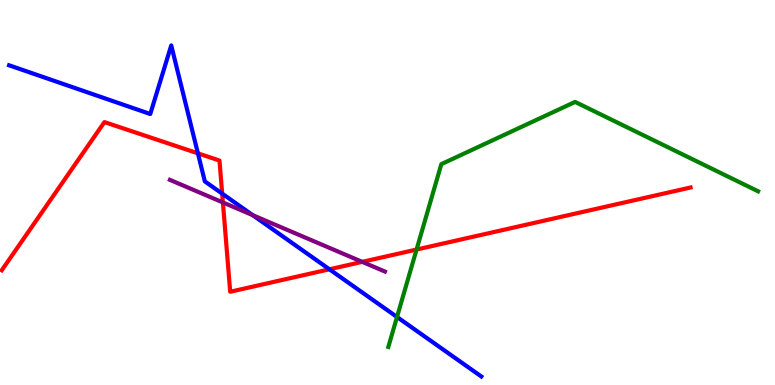[{'lines': ['blue', 'red'], 'intersections': [{'x': 2.55, 'y': 6.02}, {'x': 2.87, 'y': 4.97}, {'x': 4.25, 'y': 3.01}]}, {'lines': ['green', 'red'], 'intersections': [{'x': 5.38, 'y': 3.52}]}, {'lines': ['purple', 'red'], 'intersections': [{'x': 2.88, 'y': 4.74}, {'x': 4.67, 'y': 3.2}]}, {'lines': ['blue', 'green'], 'intersections': [{'x': 5.12, 'y': 1.77}]}, {'lines': ['blue', 'purple'], 'intersections': [{'x': 3.26, 'y': 4.41}]}, {'lines': ['green', 'purple'], 'intersections': []}]